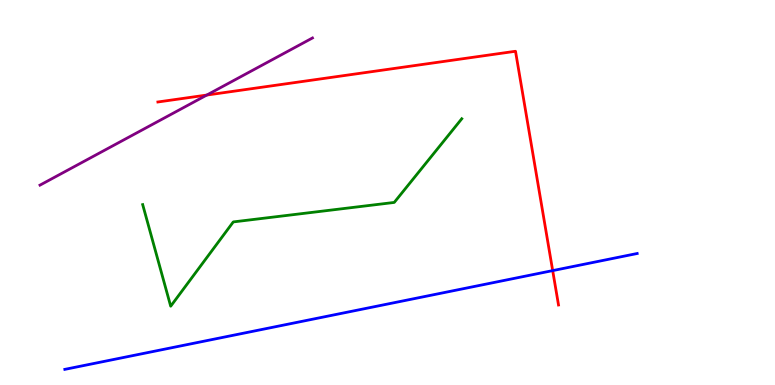[{'lines': ['blue', 'red'], 'intersections': [{'x': 7.13, 'y': 2.97}]}, {'lines': ['green', 'red'], 'intersections': []}, {'lines': ['purple', 'red'], 'intersections': [{'x': 2.67, 'y': 7.53}]}, {'lines': ['blue', 'green'], 'intersections': []}, {'lines': ['blue', 'purple'], 'intersections': []}, {'lines': ['green', 'purple'], 'intersections': []}]